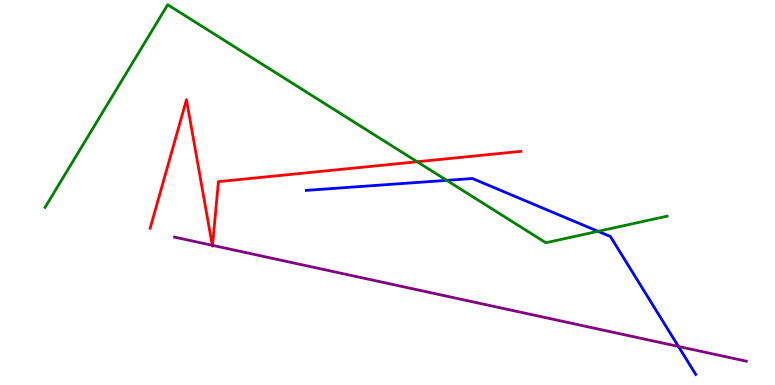[{'lines': ['blue', 'red'], 'intersections': []}, {'lines': ['green', 'red'], 'intersections': [{'x': 5.38, 'y': 5.8}]}, {'lines': ['purple', 'red'], 'intersections': [{'x': 2.74, 'y': 3.63}, {'x': 2.74, 'y': 3.63}]}, {'lines': ['blue', 'green'], 'intersections': [{'x': 5.76, 'y': 5.32}, {'x': 7.72, 'y': 3.99}]}, {'lines': ['blue', 'purple'], 'intersections': [{'x': 8.75, 'y': 1.0}]}, {'lines': ['green', 'purple'], 'intersections': []}]